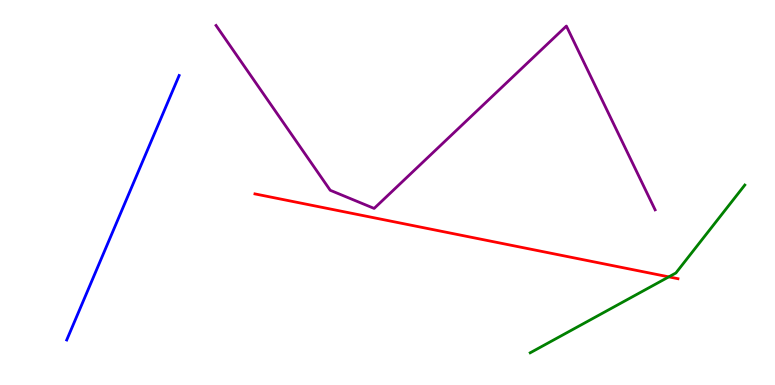[{'lines': ['blue', 'red'], 'intersections': []}, {'lines': ['green', 'red'], 'intersections': [{'x': 8.63, 'y': 2.81}]}, {'lines': ['purple', 'red'], 'intersections': []}, {'lines': ['blue', 'green'], 'intersections': []}, {'lines': ['blue', 'purple'], 'intersections': []}, {'lines': ['green', 'purple'], 'intersections': []}]